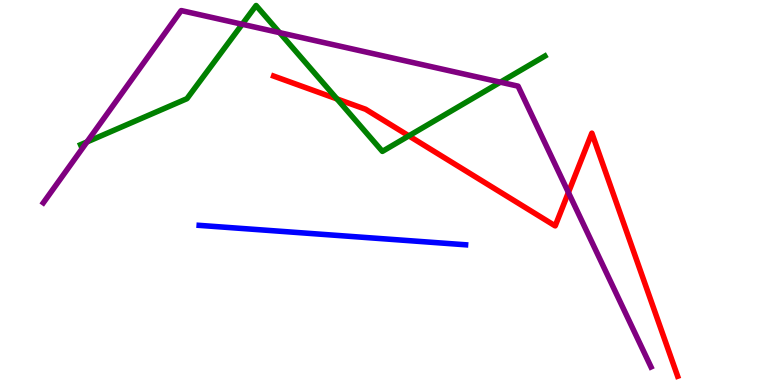[{'lines': ['blue', 'red'], 'intersections': []}, {'lines': ['green', 'red'], 'intersections': [{'x': 4.35, 'y': 7.43}, {'x': 5.28, 'y': 6.47}]}, {'lines': ['purple', 'red'], 'intersections': [{'x': 7.33, 'y': 5.0}]}, {'lines': ['blue', 'green'], 'intersections': []}, {'lines': ['blue', 'purple'], 'intersections': []}, {'lines': ['green', 'purple'], 'intersections': [{'x': 1.12, 'y': 6.31}, {'x': 3.13, 'y': 9.37}, {'x': 3.61, 'y': 9.15}, {'x': 6.46, 'y': 7.87}]}]